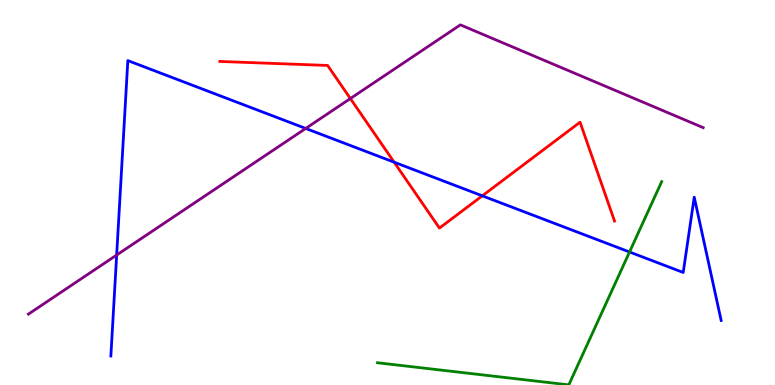[{'lines': ['blue', 'red'], 'intersections': [{'x': 5.09, 'y': 5.79}, {'x': 6.22, 'y': 4.91}]}, {'lines': ['green', 'red'], 'intersections': []}, {'lines': ['purple', 'red'], 'intersections': [{'x': 4.52, 'y': 7.44}]}, {'lines': ['blue', 'green'], 'intersections': [{'x': 8.12, 'y': 3.45}]}, {'lines': ['blue', 'purple'], 'intersections': [{'x': 1.51, 'y': 3.38}, {'x': 3.94, 'y': 6.66}]}, {'lines': ['green', 'purple'], 'intersections': []}]